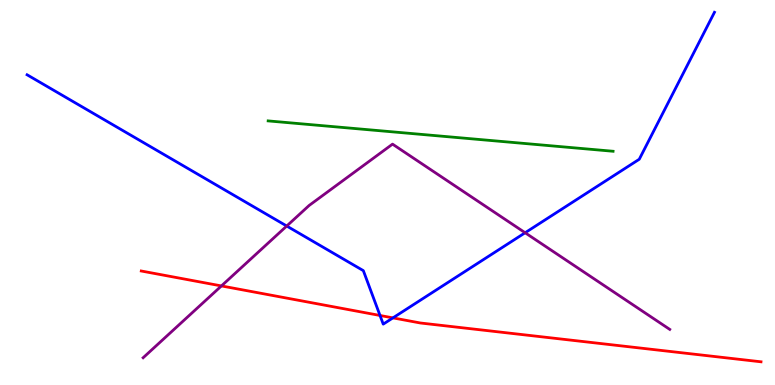[{'lines': ['blue', 'red'], 'intersections': [{'x': 4.9, 'y': 1.81}, {'x': 5.07, 'y': 1.74}]}, {'lines': ['green', 'red'], 'intersections': []}, {'lines': ['purple', 'red'], 'intersections': [{'x': 2.86, 'y': 2.57}]}, {'lines': ['blue', 'green'], 'intersections': []}, {'lines': ['blue', 'purple'], 'intersections': [{'x': 3.7, 'y': 4.13}, {'x': 6.78, 'y': 3.95}]}, {'lines': ['green', 'purple'], 'intersections': []}]